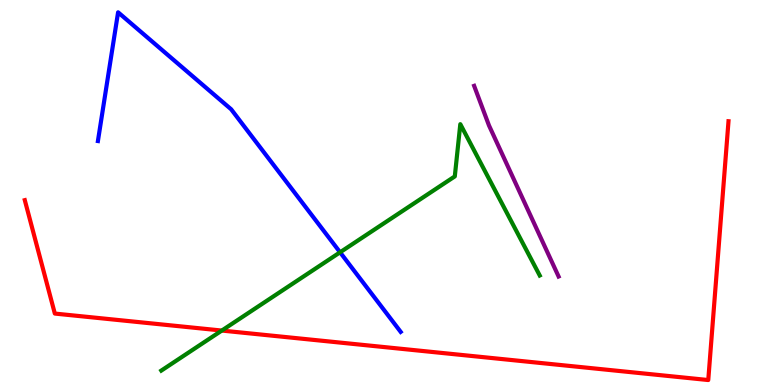[{'lines': ['blue', 'red'], 'intersections': []}, {'lines': ['green', 'red'], 'intersections': [{'x': 2.86, 'y': 1.41}]}, {'lines': ['purple', 'red'], 'intersections': []}, {'lines': ['blue', 'green'], 'intersections': [{'x': 4.39, 'y': 3.45}]}, {'lines': ['blue', 'purple'], 'intersections': []}, {'lines': ['green', 'purple'], 'intersections': []}]